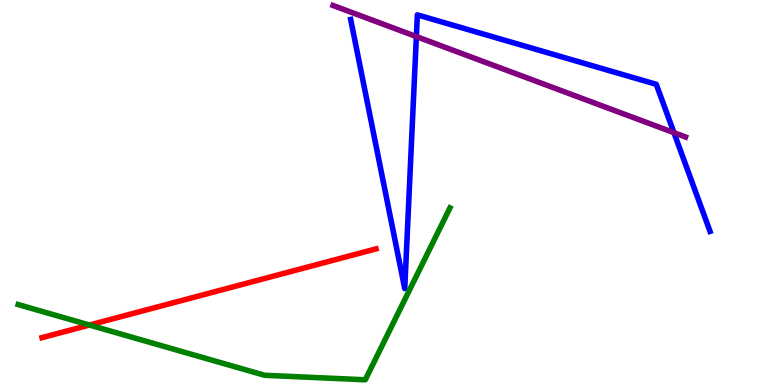[{'lines': ['blue', 'red'], 'intersections': []}, {'lines': ['green', 'red'], 'intersections': [{'x': 1.15, 'y': 1.56}]}, {'lines': ['purple', 'red'], 'intersections': []}, {'lines': ['blue', 'green'], 'intersections': []}, {'lines': ['blue', 'purple'], 'intersections': [{'x': 5.37, 'y': 9.05}, {'x': 8.7, 'y': 6.55}]}, {'lines': ['green', 'purple'], 'intersections': []}]